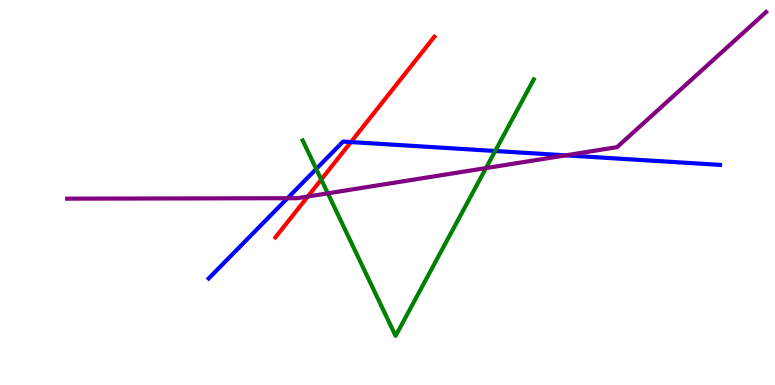[{'lines': ['blue', 'red'], 'intersections': [{'x': 4.53, 'y': 6.31}]}, {'lines': ['green', 'red'], 'intersections': [{'x': 4.15, 'y': 5.34}]}, {'lines': ['purple', 'red'], 'intersections': [{'x': 3.97, 'y': 4.9}]}, {'lines': ['blue', 'green'], 'intersections': [{'x': 4.08, 'y': 5.61}, {'x': 6.39, 'y': 6.08}]}, {'lines': ['blue', 'purple'], 'intersections': [{'x': 3.71, 'y': 4.85}, {'x': 7.3, 'y': 5.96}]}, {'lines': ['green', 'purple'], 'intersections': [{'x': 4.23, 'y': 4.98}, {'x': 6.27, 'y': 5.63}]}]